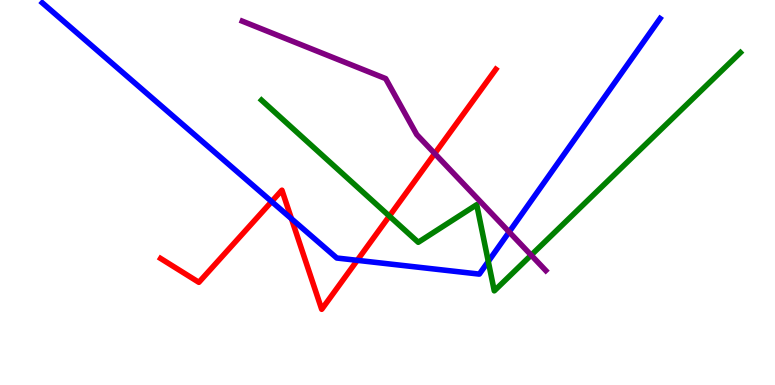[{'lines': ['blue', 'red'], 'intersections': [{'x': 3.51, 'y': 4.76}, {'x': 3.76, 'y': 4.32}, {'x': 4.61, 'y': 3.24}]}, {'lines': ['green', 'red'], 'intersections': [{'x': 5.02, 'y': 4.39}]}, {'lines': ['purple', 'red'], 'intersections': [{'x': 5.61, 'y': 6.01}]}, {'lines': ['blue', 'green'], 'intersections': [{'x': 6.3, 'y': 3.21}]}, {'lines': ['blue', 'purple'], 'intersections': [{'x': 6.57, 'y': 3.98}]}, {'lines': ['green', 'purple'], 'intersections': [{'x': 6.85, 'y': 3.37}]}]